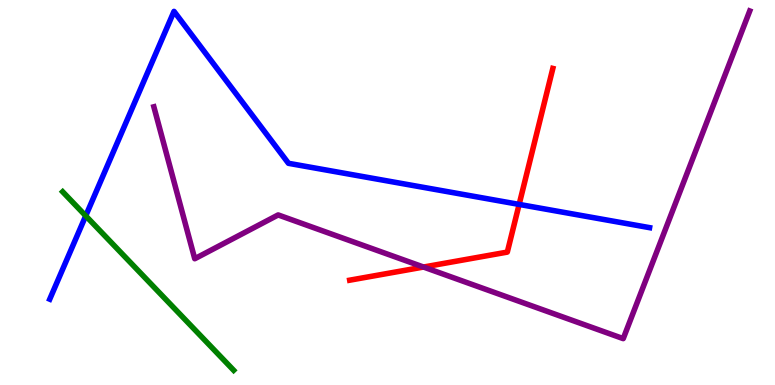[{'lines': ['blue', 'red'], 'intersections': [{'x': 6.7, 'y': 4.69}]}, {'lines': ['green', 'red'], 'intersections': []}, {'lines': ['purple', 'red'], 'intersections': [{'x': 5.46, 'y': 3.06}]}, {'lines': ['blue', 'green'], 'intersections': [{'x': 1.11, 'y': 4.39}]}, {'lines': ['blue', 'purple'], 'intersections': []}, {'lines': ['green', 'purple'], 'intersections': []}]